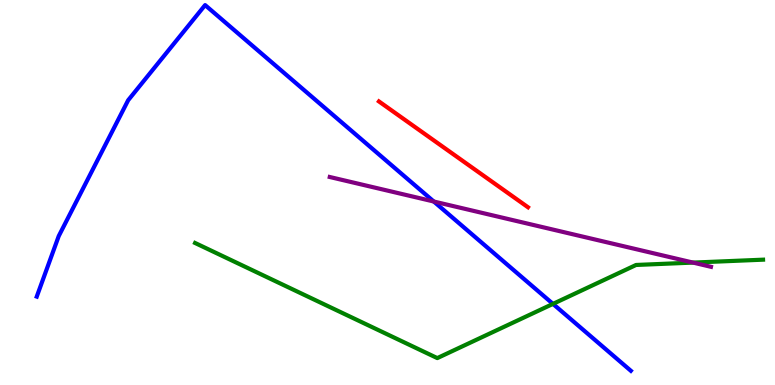[{'lines': ['blue', 'red'], 'intersections': []}, {'lines': ['green', 'red'], 'intersections': []}, {'lines': ['purple', 'red'], 'intersections': []}, {'lines': ['blue', 'green'], 'intersections': [{'x': 7.14, 'y': 2.11}]}, {'lines': ['blue', 'purple'], 'intersections': [{'x': 5.6, 'y': 4.77}]}, {'lines': ['green', 'purple'], 'intersections': [{'x': 8.94, 'y': 3.18}]}]